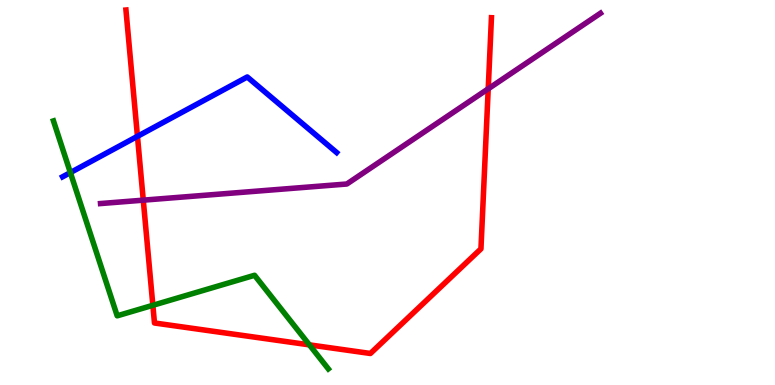[{'lines': ['blue', 'red'], 'intersections': [{'x': 1.77, 'y': 6.46}]}, {'lines': ['green', 'red'], 'intersections': [{'x': 1.97, 'y': 2.07}, {'x': 3.99, 'y': 1.04}]}, {'lines': ['purple', 'red'], 'intersections': [{'x': 1.85, 'y': 4.8}, {'x': 6.3, 'y': 7.69}]}, {'lines': ['blue', 'green'], 'intersections': [{'x': 0.908, 'y': 5.52}]}, {'lines': ['blue', 'purple'], 'intersections': []}, {'lines': ['green', 'purple'], 'intersections': []}]